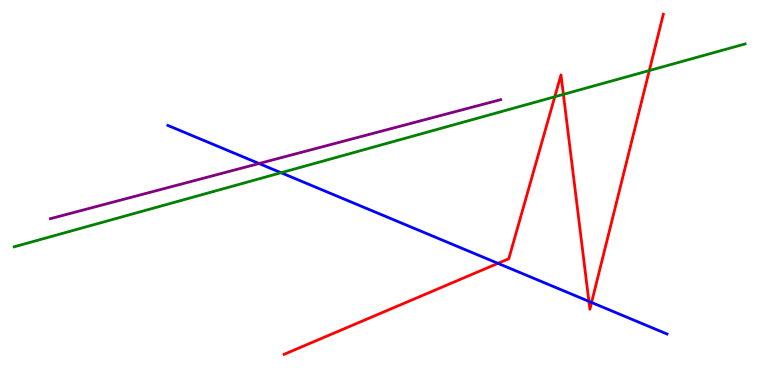[{'lines': ['blue', 'red'], 'intersections': [{'x': 6.43, 'y': 3.16}, {'x': 7.6, 'y': 2.17}, {'x': 7.63, 'y': 2.14}]}, {'lines': ['green', 'red'], 'intersections': [{'x': 7.16, 'y': 7.49}, {'x': 7.27, 'y': 7.55}, {'x': 8.38, 'y': 8.17}]}, {'lines': ['purple', 'red'], 'intersections': []}, {'lines': ['blue', 'green'], 'intersections': [{'x': 3.63, 'y': 5.51}]}, {'lines': ['blue', 'purple'], 'intersections': [{'x': 3.34, 'y': 5.75}]}, {'lines': ['green', 'purple'], 'intersections': []}]